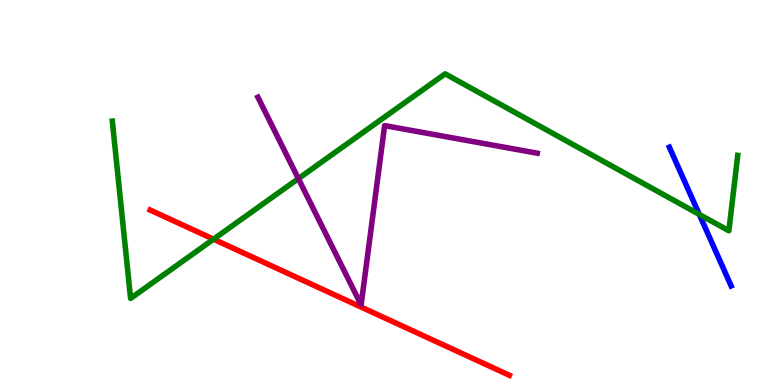[{'lines': ['blue', 'red'], 'intersections': []}, {'lines': ['green', 'red'], 'intersections': [{'x': 2.76, 'y': 3.79}]}, {'lines': ['purple', 'red'], 'intersections': []}, {'lines': ['blue', 'green'], 'intersections': [{'x': 9.02, 'y': 4.43}]}, {'lines': ['blue', 'purple'], 'intersections': []}, {'lines': ['green', 'purple'], 'intersections': [{'x': 3.85, 'y': 5.36}]}]